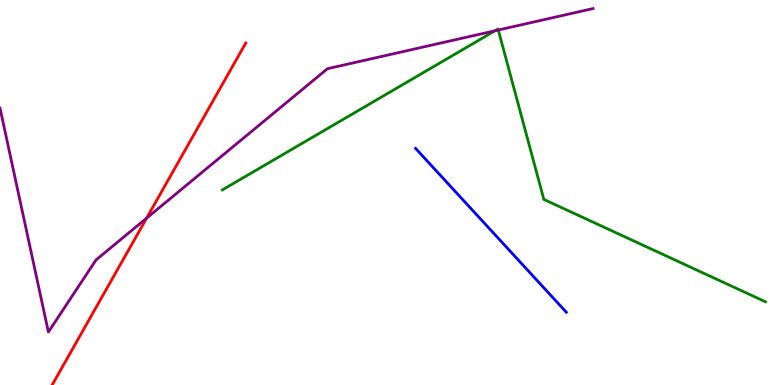[{'lines': ['blue', 'red'], 'intersections': []}, {'lines': ['green', 'red'], 'intersections': []}, {'lines': ['purple', 'red'], 'intersections': [{'x': 1.89, 'y': 4.33}]}, {'lines': ['blue', 'green'], 'intersections': []}, {'lines': ['blue', 'purple'], 'intersections': []}, {'lines': ['green', 'purple'], 'intersections': [{'x': 6.39, 'y': 9.2}, {'x': 6.43, 'y': 9.22}]}]